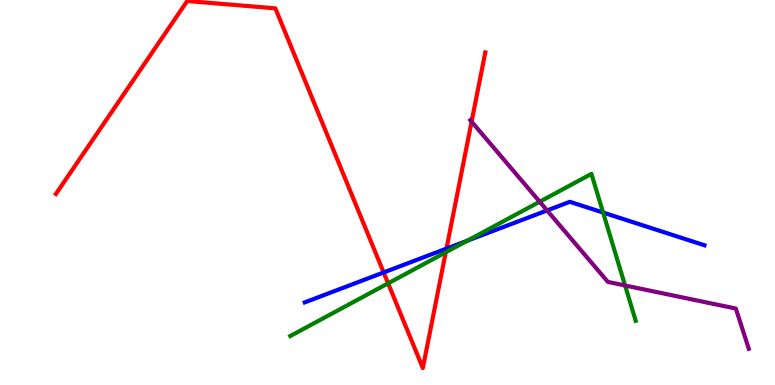[{'lines': ['blue', 'red'], 'intersections': [{'x': 4.95, 'y': 2.92}, {'x': 5.76, 'y': 3.54}]}, {'lines': ['green', 'red'], 'intersections': [{'x': 5.01, 'y': 2.64}, {'x': 5.75, 'y': 3.45}]}, {'lines': ['purple', 'red'], 'intersections': [{'x': 6.09, 'y': 6.84}]}, {'lines': ['blue', 'green'], 'intersections': [{'x': 6.03, 'y': 3.75}, {'x': 7.78, 'y': 4.48}]}, {'lines': ['blue', 'purple'], 'intersections': [{'x': 7.06, 'y': 4.53}]}, {'lines': ['green', 'purple'], 'intersections': [{'x': 6.96, 'y': 4.76}, {'x': 8.07, 'y': 2.58}]}]